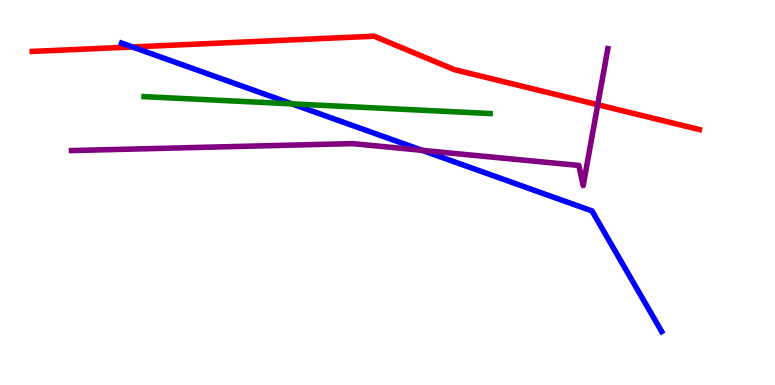[{'lines': ['blue', 'red'], 'intersections': [{'x': 1.71, 'y': 8.78}]}, {'lines': ['green', 'red'], 'intersections': []}, {'lines': ['purple', 'red'], 'intersections': [{'x': 7.71, 'y': 7.28}]}, {'lines': ['blue', 'green'], 'intersections': [{'x': 3.77, 'y': 7.3}]}, {'lines': ['blue', 'purple'], 'intersections': [{'x': 5.45, 'y': 6.09}]}, {'lines': ['green', 'purple'], 'intersections': []}]